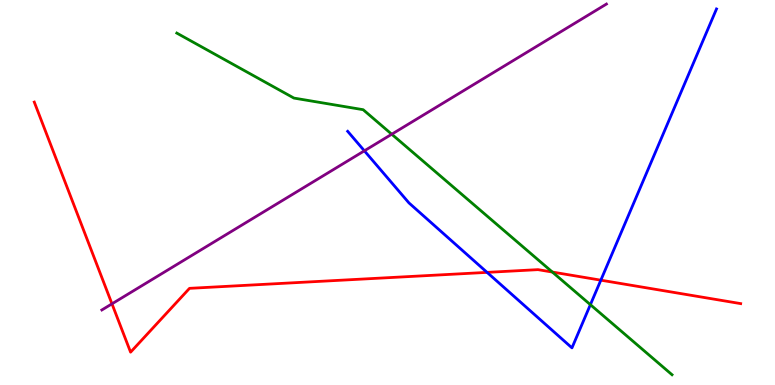[{'lines': ['blue', 'red'], 'intersections': [{'x': 6.28, 'y': 2.93}, {'x': 7.75, 'y': 2.72}]}, {'lines': ['green', 'red'], 'intersections': [{'x': 7.13, 'y': 2.93}]}, {'lines': ['purple', 'red'], 'intersections': [{'x': 1.44, 'y': 2.11}]}, {'lines': ['blue', 'green'], 'intersections': [{'x': 7.62, 'y': 2.09}]}, {'lines': ['blue', 'purple'], 'intersections': [{'x': 4.7, 'y': 6.08}]}, {'lines': ['green', 'purple'], 'intersections': [{'x': 5.05, 'y': 6.51}]}]